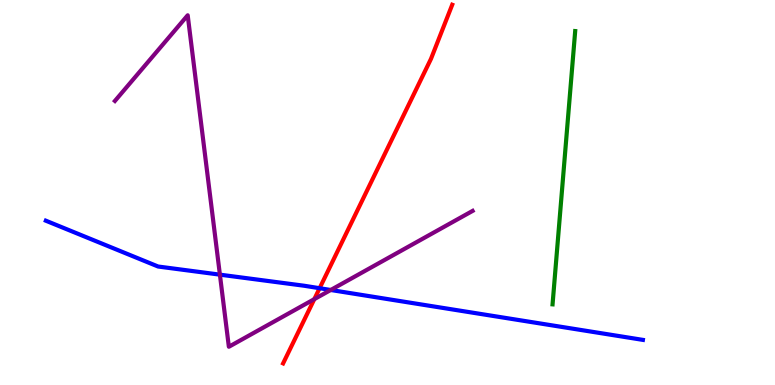[{'lines': ['blue', 'red'], 'intersections': [{'x': 4.12, 'y': 2.51}]}, {'lines': ['green', 'red'], 'intersections': []}, {'lines': ['purple', 'red'], 'intersections': [{'x': 4.06, 'y': 2.23}]}, {'lines': ['blue', 'green'], 'intersections': []}, {'lines': ['blue', 'purple'], 'intersections': [{'x': 2.84, 'y': 2.87}, {'x': 4.27, 'y': 2.47}]}, {'lines': ['green', 'purple'], 'intersections': []}]